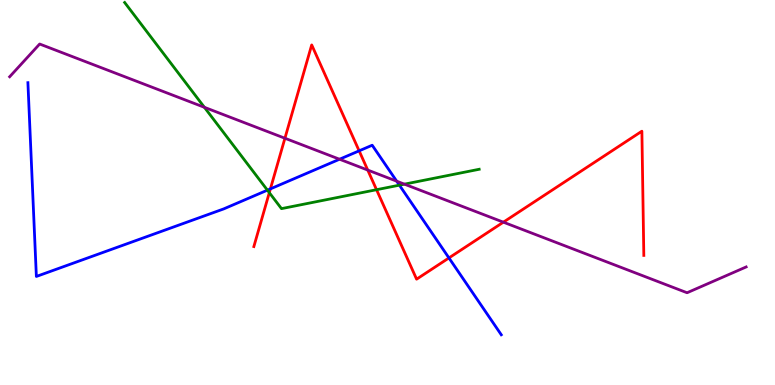[{'lines': ['blue', 'red'], 'intersections': [{'x': 3.49, 'y': 5.09}, {'x': 4.63, 'y': 6.08}, {'x': 5.79, 'y': 3.3}]}, {'lines': ['green', 'red'], 'intersections': [{'x': 3.48, 'y': 5.0}, {'x': 4.86, 'y': 5.07}]}, {'lines': ['purple', 'red'], 'intersections': [{'x': 3.68, 'y': 6.41}, {'x': 4.75, 'y': 5.58}, {'x': 6.5, 'y': 4.23}]}, {'lines': ['blue', 'green'], 'intersections': [{'x': 3.45, 'y': 5.06}, {'x': 5.15, 'y': 5.19}]}, {'lines': ['blue', 'purple'], 'intersections': [{'x': 4.38, 'y': 5.86}, {'x': 5.12, 'y': 5.29}]}, {'lines': ['green', 'purple'], 'intersections': [{'x': 2.64, 'y': 7.21}, {'x': 5.22, 'y': 5.22}]}]